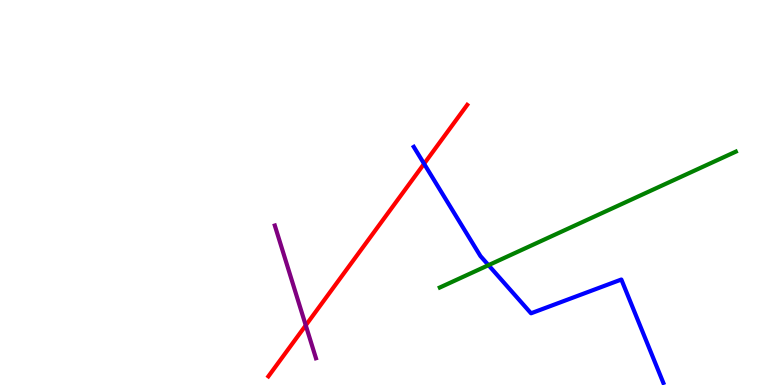[{'lines': ['blue', 'red'], 'intersections': [{'x': 5.47, 'y': 5.75}]}, {'lines': ['green', 'red'], 'intersections': []}, {'lines': ['purple', 'red'], 'intersections': [{'x': 3.95, 'y': 1.55}]}, {'lines': ['blue', 'green'], 'intersections': [{'x': 6.3, 'y': 3.11}]}, {'lines': ['blue', 'purple'], 'intersections': []}, {'lines': ['green', 'purple'], 'intersections': []}]